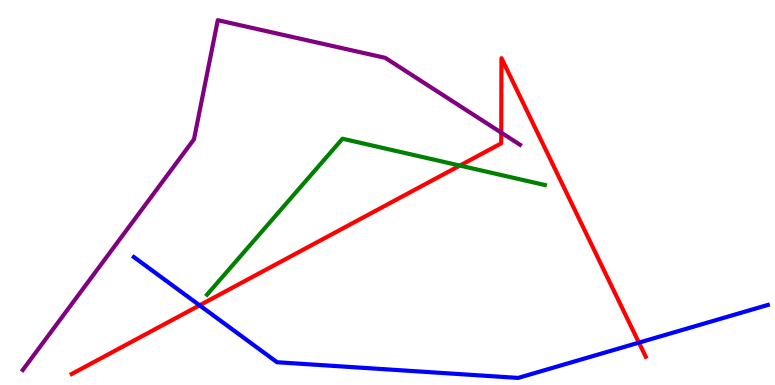[{'lines': ['blue', 'red'], 'intersections': [{'x': 2.58, 'y': 2.07}, {'x': 8.24, 'y': 1.1}]}, {'lines': ['green', 'red'], 'intersections': [{'x': 5.93, 'y': 5.7}]}, {'lines': ['purple', 'red'], 'intersections': [{'x': 6.47, 'y': 6.55}]}, {'lines': ['blue', 'green'], 'intersections': []}, {'lines': ['blue', 'purple'], 'intersections': []}, {'lines': ['green', 'purple'], 'intersections': []}]